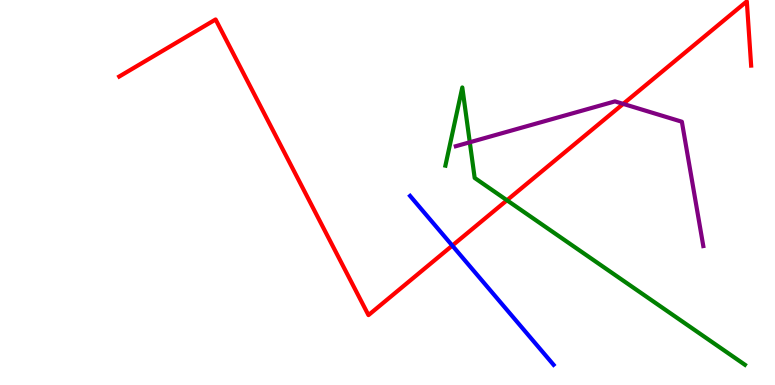[{'lines': ['blue', 'red'], 'intersections': [{'x': 5.84, 'y': 3.62}]}, {'lines': ['green', 'red'], 'intersections': [{'x': 6.54, 'y': 4.8}]}, {'lines': ['purple', 'red'], 'intersections': [{'x': 8.04, 'y': 7.3}]}, {'lines': ['blue', 'green'], 'intersections': []}, {'lines': ['blue', 'purple'], 'intersections': []}, {'lines': ['green', 'purple'], 'intersections': [{'x': 6.06, 'y': 6.3}]}]